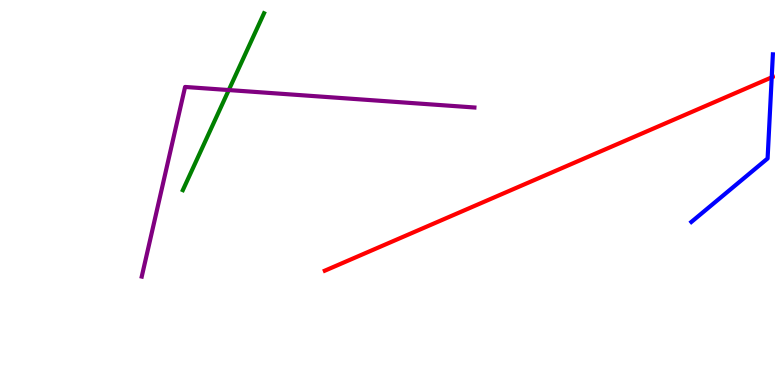[{'lines': ['blue', 'red'], 'intersections': [{'x': 9.96, 'y': 7.99}]}, {'lines': ['green', 'red'], 'intersections': []}, {'lines': ['purple', 'red'], 'intersections': []}, {'lines': ['blue', 'green'], 'intersections': []}, {'lines': ['blue', 'purple'], 'intersections': []}, {'lines': ['green', 'purple'], 'intersections': [{'x': 2.95, 'y': 7.66}]}]